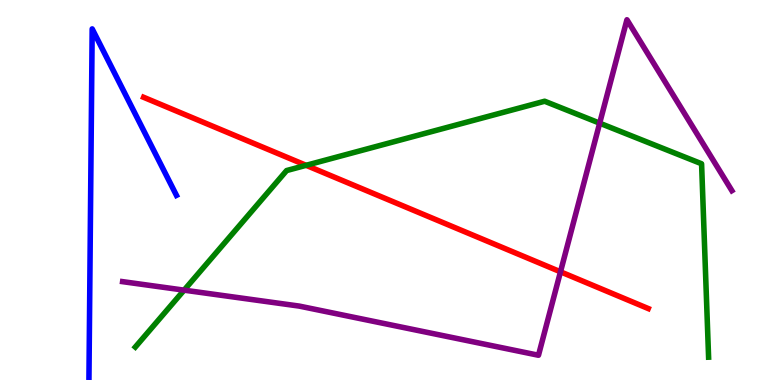[{'lines': ['blue', 'red'], 'intersections': []}, {'lines': ['green', 'red'], 'intersections': [{'x': 3.95, 'y': 5.71}]}, {'lines': ['purple', 'red'], 'intersections': [{'x': 7.23, 'y': 2.94}]}, {'lines': ['blue', 'green'], 'intersections': []}, {'lines': ['blue', 'purple'], 'intersections': []}, {'lines': ['green', 'purple'], 'intersections': [{'x': 2.38, 'y': 2.46}, {'x': 7.74, 'y': 6.8}]}]